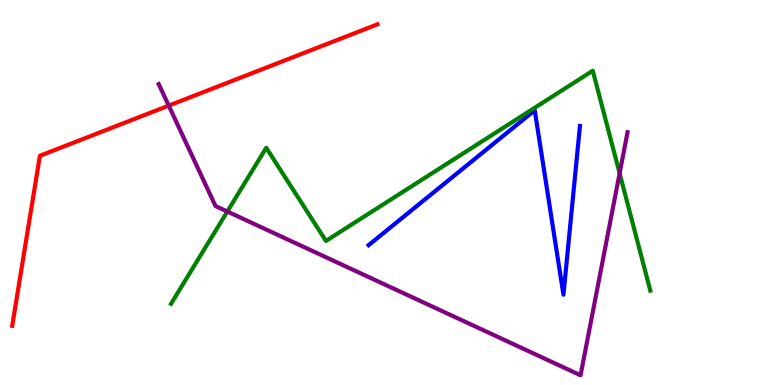[{'lines': ['blue', 'red'], 'intersections': []}, {'lines': ['green', 'red'], 'intersections': []}, {'lines': ['purple', 'red'], 'intersections': [{'x': 2.18, 'y': 7.26}]}, {'lines': ['blue', 'green'], 'intersections': []}, {'lines': ['blue', 'purple'], 'intersections': []}, {'lines': ['green', 'purple'], 'intersections': [{'x': 2.93, 'y': 4.51}, {'x': 8.0, 'y': 5.5}]}]